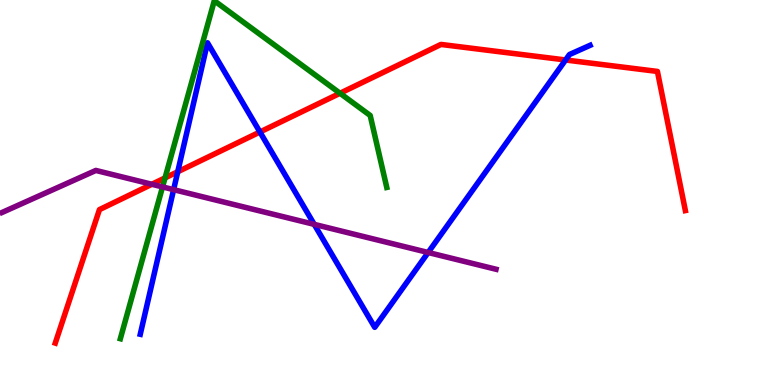[{'lines': ['blue', 'red'], 'intersections': [{'x': 2.29, 'y': 5.54}, {'x': 3.35, 'y': 6.57}, {'x': 7.3, 'y': 8.44}]}, {'lines': ['green', 'red'], 'intersections': [{'x': 2.13, 'y': 5.38}, {'x': 4.39, 'y': 7.58}]}, {'lines': ['purple', 'red'], 'intersections': [{'x': 1.96, 'y': 5.21}]}, {'lines': ['blue', 'green'], 'intersections': []}, {'lines': ['blue', 'purple'], 'intersections': [{'x': 2.24, 'y': 5.07}, {'x': 4.05, 'y': 4.17}, {'x': 5.52, 'y': 3.44}]}, {'lines': ['green', 'purple'], 'intersections': [{'x': 2.1, 'y': 5.15}]}]